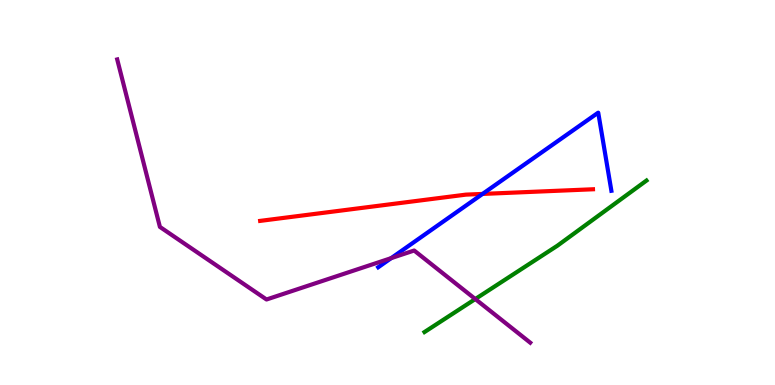[{'lines': ['blue', 'red'], 'intersections': [{'x': 6.23, 'y': 4.96}]}, {'lines': ['green', 'red'], 'intersections': []}, {'lines': ['purple', 'red'], 'intersections': []}, {'lines': ['blue', 'green'], 'intersections': []}, {'lines': ['blue', 'purple'], 'intersections': [{'x': 5.05, 'y': 3.3}]}, {'lines': ['green', 'purple'], 'intersections': [{'x': 6.13, 'y': 2.23}]}]